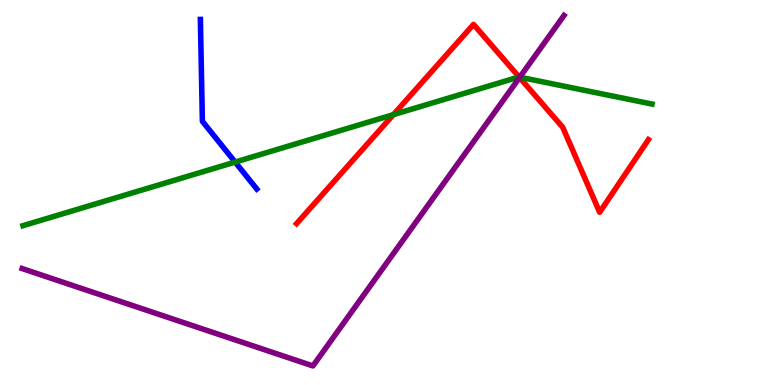[{'lines': ['blue', 'red'], 'intersections': []}, {'lines': ['green', 'red'], 'intersections': [{'x': 5.08, 'y': 7.02}, {'x': 6.7, 'y': 8.0}]}, {'lines': ['purple', 'red'], 'intersections': [{'x': 6.7, 'y': 7.99}]}, {'lines': ['blue', 'green'], 'intersections': [{'x': 3.03, 'y': 5.79}]}, {'lines': ['blue', 'purple'], 'intersections': []}, {'lines': ['green', 'purple'], 'intersections': [{'x': 6.71, 'y': 8.0}]}]